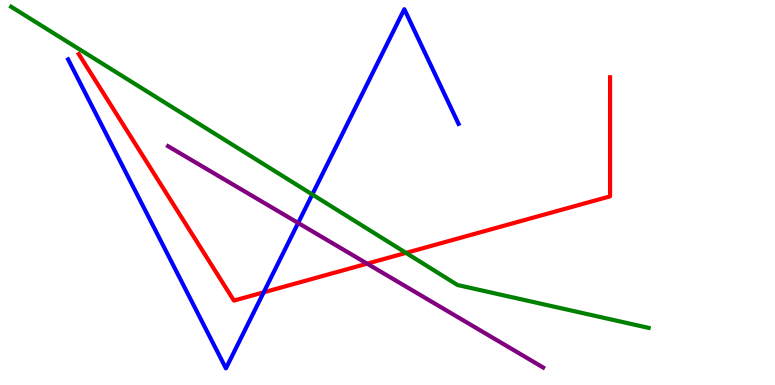[{'lines': ['blue', 'red'], 'intersections': [{'x': 3.4, 'y': 2.41}]}, {'lines': ['green', 'red'], 'intersections': [{'x': 5.24, 'y': 3.43}]}, {'lines': ['purple', 'red'], 'intersections': [{'x': 4.74, 'y': 3.15}]}, {'lines': ['blue', 'green'], 'intersections': [{'x': 4.03, 'y': 4.95}]}, {'lines': ['blue', 'purple'], 'intersections': [{'x': 3.85, 'y': 4.21}]}, {'lines': ['green', 'purple'], 'intersections': []}]